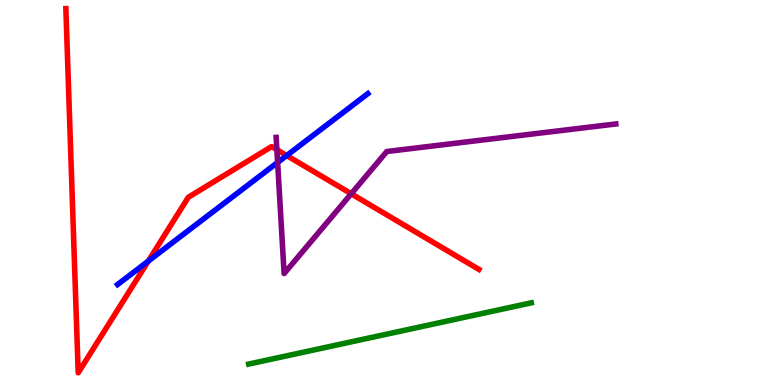[{'lines': ['blue', 'red'], 'intersections': [{'x': 1.91, 'y': 3.22}, {'x': 3.7, 'y': 5.96}]}, {'lines': ['green', 'red'], 'intersections': []}, {'lines': ['purple', 'red'], 'intersections': [{'x': 3.57, 'y': 6.11}, {'x': 4.53, 'y': 4.97}]}, {'lines': ['blue', 'green'], 'intersections': []}, {'lines': ['blue', 'purple'], 'intersections': [{'x': 3.58, 'y': 5.78}]}, {'lines': ['green', 'purple'], 'intersections': []}]